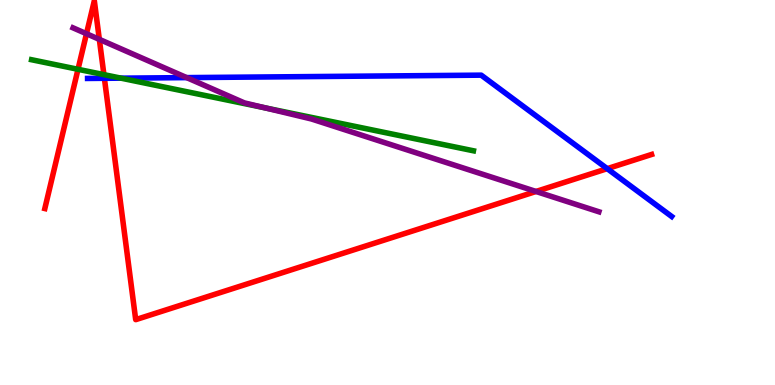[{'lines': ['blue', 'red'], 'intersections': [{'x': 1.35, 'y': 7.97}, {'x': 7.84, 'y': 5.62}]}, {'lines': ['green', 'red'], 'intersections': [{'x': 1.01, 'y': 8.2}, {'x': 1.34, 'y': 8.06}]}, {'lines': ['purple', 'red'], 'intersections': [{'x': 1.12, 'y': 9.12}, {'x': 1.28, 'y': 8.98}, {'x': 6.92, 'y': 5.03}]}, {'lines': ['blue', 'green'], 'intersections': [{'x': 1.56, 'y': 7.97}]}, {'lines': ['blue', 'purple'], 'intersections': [{'x': 2.41, 'y': 7.98}]}, {'lines': ['green', 'purple'], 'intersections': [{'x': 3.42, 'y': 7.2}]}]